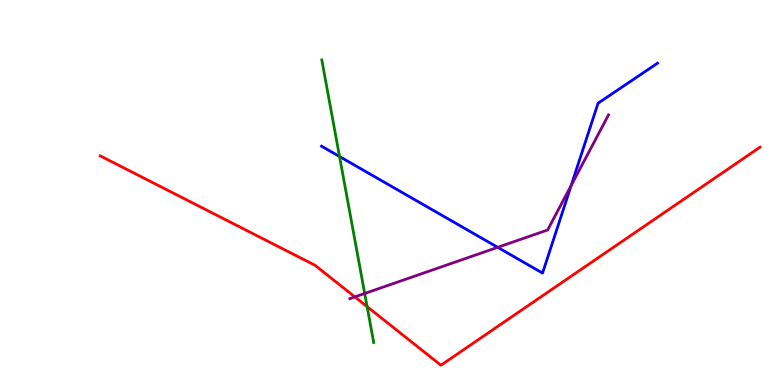[{'lines': ['blue', 'red'], 'intersections': []}, {'lines': ['green', 'red'], 'intersections': [{'x': 4.74, 'y': 2.04}]}, {'lines': ['purple', 'red'], 'intersections': [{'x': 4.58, 'y': 2.29}]}, {'lines': ['blue', 'green'], 'intersections': [{'x': 4.38, 'y': 5.93}]}, {'lines': ['blue', 'purple'], 'intersections': [{'x': 6.42, 'y': 3.58}, {'x': 7.37, 'y': 5.18}]}, {'lines': ['green', 'purple'], 'intersections': [{'x': 4.71, 'y': 2.38}]}]